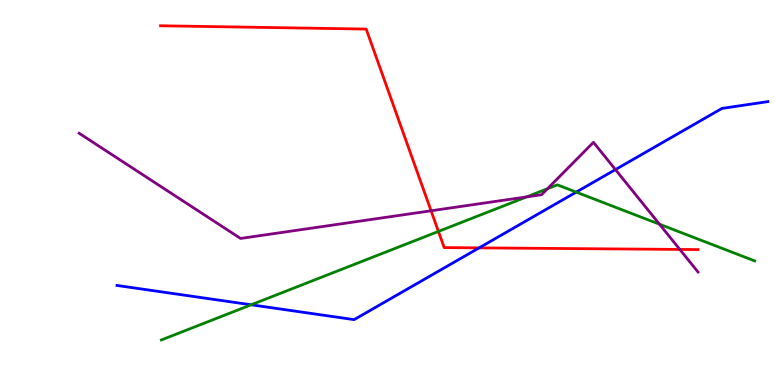[{'lines': ['blue', 'red'], 'intersections': [{'x': 6.18, 'y': 3.56}]}, {'lines': ['green', 'red'], 'intersections': [{'x': 5.66, 'y': 3.99}]}, {'lines': ['purple', 'red'], 'intersections': [{'x': 5.56, 'y': 4.53}, {'x': 8.77, 'y': 3.52}]}, {'lines': ['blue', 'green'], 'intersections': [{'x': 3.24, 'y': 2.08}, {'x': 7.43, 'y': 5.01}]}, {'lines': ['blue', 'purple'], 'intersections': [{'x': 7.94, 'y': 5.6}]}, {'lines': ['green', 'purple'], 'intersections': [{'x': 6.79, 'y': 4.89}, {'x': 7.06, 'y': 5.1}, {'x': 8.51, 'y': 4.18}]}]